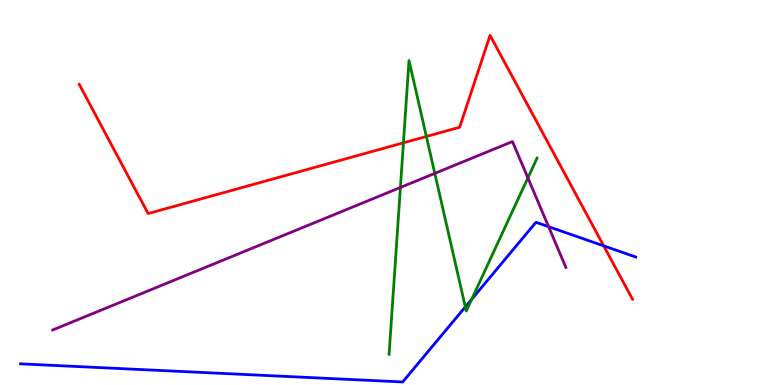[{'lines': ['blue', 'red'], 'intersections': [{'x': 7.79, 'y': 3.61}]}, {'lines': ['green', 'red'], 'intersections': [{'x': 5.21, 'y': 6.29}, {'x': 5.5, 'y': 6.46}]}, {'lines': ['purple', 'red'], 'intersections': []}, {'lines': ['blue', 'green'], 'intersections': [{'x': 6.0, 'y': 2.03}, {'x': 6.09, 'y': 2.23}]}, {'lines': ['blue', 'purple'], 'intersections': [{'x': 7.08, 'y': 4.11}]}, {'lines': ['green', 'purple'], 'intersections': [{'x': 5.17, 'y': 5.13}, {'x': 5.61, 'y': 5.5}, {'x': 6.81, 'y': 5.38}]}]